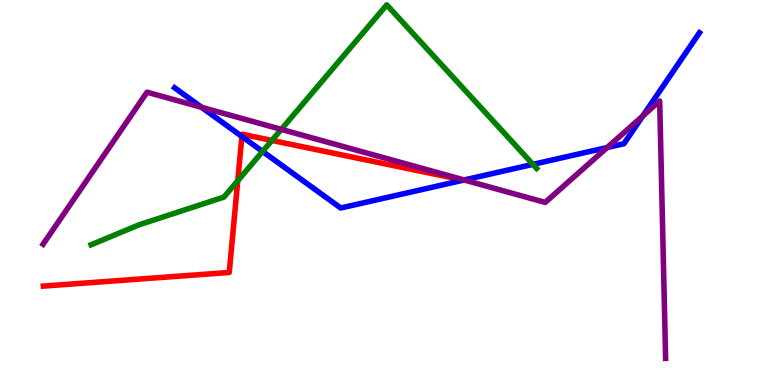[{'lines': ['blue', 'red'], 'intersections': [{'x': 3.12, 'y': 6.46}]}, {'lines': ['green', 'red'], 'intersections': [{'x': 3.07, 'y': 5.31}, {'x': 3.51, 'y': 6.35}]}, {'lines': ['purple', 'red'], 'intersections': []}, {'lines': ['blue', 'green'], 'intersections': [{'x': 3.39, 'y': 6.07}, {'x': 6.88, 'y': 5.73}]}, {'lines': ['blue', 'purple'], 'intersections': [{'x': 2.6, 'y': 7.21}, {'x': 5.99, 'y': 5.33}, {'x': 7.83, 'y': 6.17}, {'x': 8.29, 'y': 6.99}]}, {'lines': ['green', 'purple'], 'intersections': [{'x': 3.63, 'y': 6.64}]}]